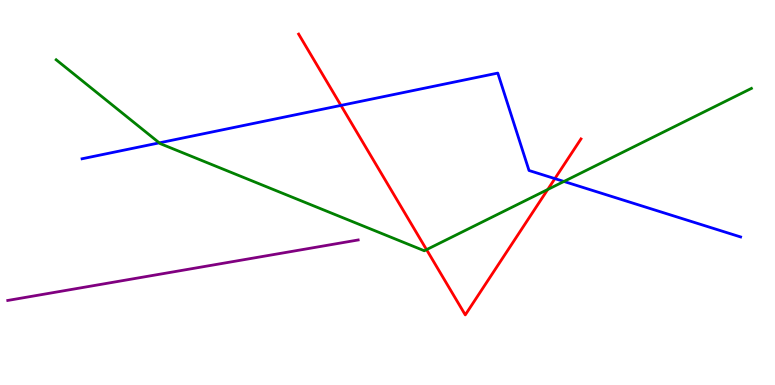[{'lines': ['blue', 'red'], 'intersections': [{'x': 4.4, 'y': 7.26}, {'x': 7.16, 'y': 5.36}]}, {'lines': ['green', 'red'], 'intersections': [{'x': 5.5, 'y': 3.52}, {'x': 7.07, 'y': 5.08}]}, {'lines': ['purple', 'red'], 'intersections': []}, {'lines': ['blue', 'green'], 'intersections': [{'x': 2.06, 'y': 6.29}, {'x': 7.28, 'y': 5.29}]}, {'lines': ['blue', 'purple'], 'intersections': []}, {'lines': ['green', 'purple'], 'intersections': []}]